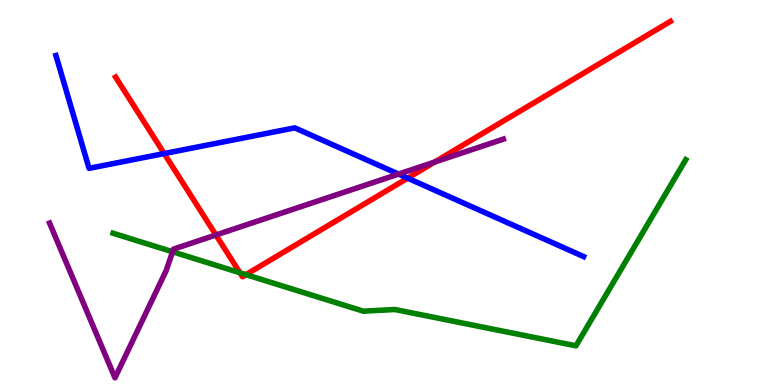[{'lines': ['blue', 'red'], 'intersections': [{'x': 2.12, 'y': 6.01}, {'x': 5.26, 'y': 5.37}]}, {'lines': ['green', 'red'], 'intersections': [{'x': 3.1, 'y': 2.92}, {'x': 3.17, 'y': 2.87}]}, {'lines': ['purple', 'red'], 'intersections': [{'x': 2.79, 'y': 3.9}, {'x': 5.61, 'y': 5.79}]}, {'lines': ['blue', 'green'], 'intersections': []}, {'lines': ['blue', 'purple'], 'intersections': [{'x': 5.14, 'y': 5.48}]}, {'lines': ['green', 'purple'], 'intersections': [{'x': 2.23, 'y': 3.46}]}]